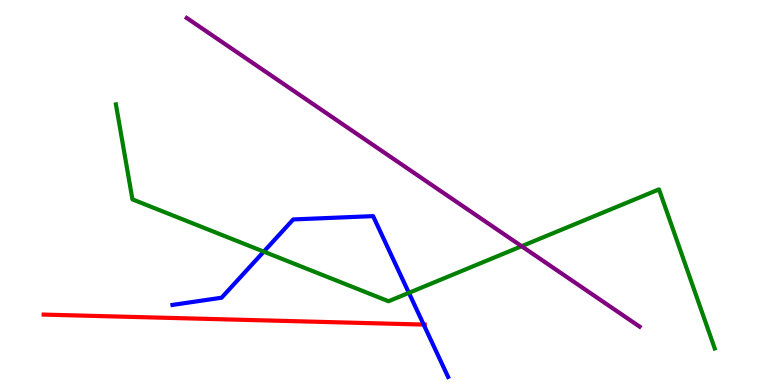[{'lines': ['blue', 'red'], 'intersections': [{'x': 5.47, 'y': 1.57}]}, {'lines': ['green', 'red'], 'intersections': []}, {'lines': ['purple', 'red'], 'intersections': []}, {'lines': ['blue', 'green'], 'intersections': [{'x': 3.4, 'y': 3.46}, {'x': 5.28, 'y': 2.39}]}, {'lines': ['blue', 'purple'], 'intersections': []}, {'lines': ['green', 'purple'], 'intersections': [{'x': 6.73, 'y': 3.6}]}]